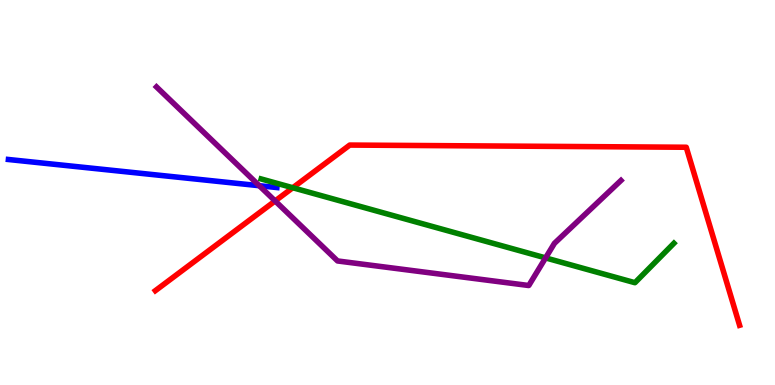[{'lines': ['blue', 'red'], 'intersections': []}, {'lines': ['green', 'red'], 'intersections': [{'x': 3.78, 'y': 5.12}]}, {'lines': ['purple', 'red'], 'intersections': [{'x': 3.55, 'y': 4.78}]}, {'lines': ['blue', 'green'], 'intersections': []}, {'lines': ['blue', 'purple'], 'intersections': [{'x': 3.35, 'y': 5.18}]}, {'lines': ['green', 'purple'], 'intersections': [{'x': 7.04, 'y': 3.3}]}]